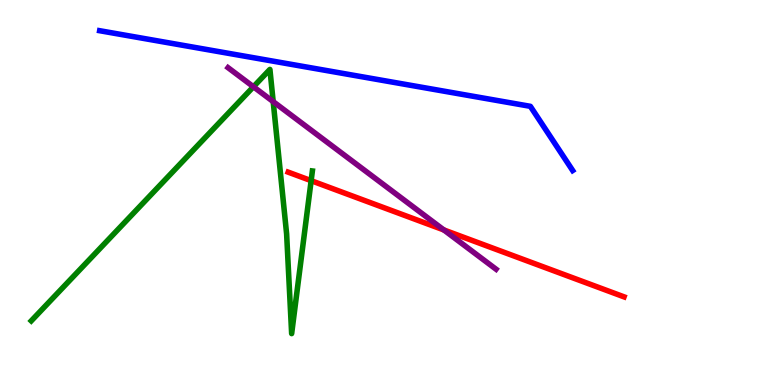[{'lines': ['blue', 'red'], 'intersections': []}, {'lines': ['green', 'red'], 'intersections': [{'x': 4.01, 'y': 5.31}]}, {'lines': ['purple', 'red'], 'intersections': [{'x': 5.73, 'y': 4.03}]}, {'lines': ['blue', 'green'], 'intersections': []}, {'lines': ['blue', 'purple'], 'intersections': []}, {'lines': ['green', 'purple'], 'intersections': [{'x': 3.27, 'y': 7.75}, {'x': 3.52, 'y': 7.36}]}]